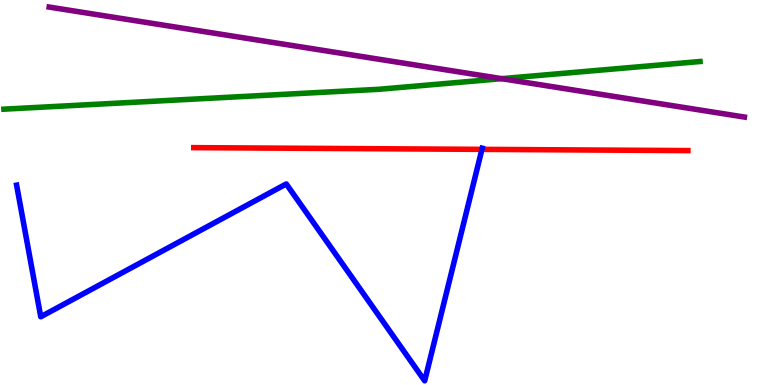[{'lines': ['blue', 'red'], 'intersections': [{'x': 6.22, 'y': 6.12}]}, {'lines': ['green', 'red'], 'intersections': []}, {'lines': ['purple', 'red'], 'intersections': []}, {'lines': ['blue', 'green'], 'intersections': []}, {'lines': ['blue', 'purple'], 'intersections': []}, {'lines': ['green', 'purple'], 'intersections': [{'x': 6.47, 'y': 7.96}]}]